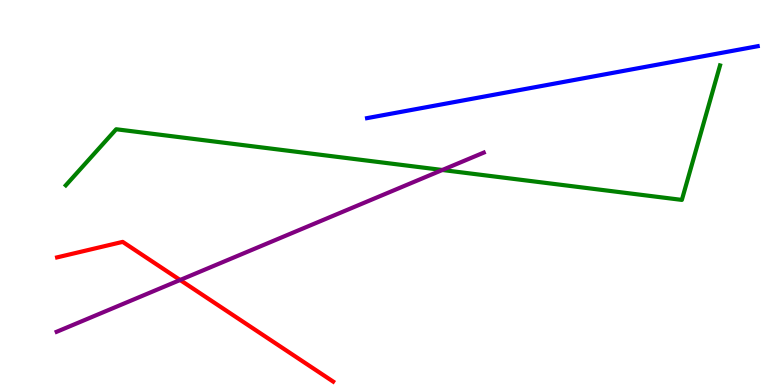[{'lines': ['blue', 'red'], 'intersections': []}, {'lines': ['green', 'red'], 'intersections': []}, {'lines': ['purple', 'red'], 'intersections': [{'x': 2.32, 'y': 2.73}]}, {'lines': ['blue', 'green'], 'intersections': []}, {'lines': ['blue', 'purple'], 'intersections': []}, {'lines': ['green', 'purple'], 'intersections': [{'x': 5.71, 'y': 5.58}]}]